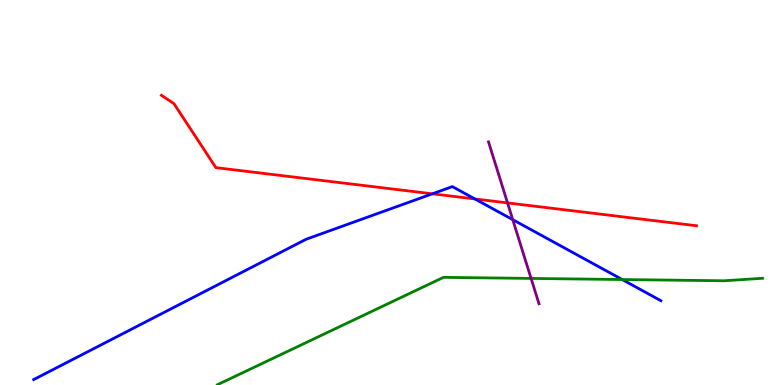[{'lines': ['blue', 'red'], 'intersections': [{'x': 5.58, 'y': 4.97}, {'x': 6.13, 'y': 4.83}]}, {'lines': ['green', 'red'], 'intersections': []}, {'lines': ['purple', 'red'], 'intersections': [{'x': 6.55, 'y': 4.73}]}, {'lines': ['blue', 'green'], 'intersections': [{'x': 8.03, 'y': 2.74}]}, {'lines': ['blue', 'purple'], 'intersections': [{'x': 6.62, 'y': 4.29}]}, {'lines': ['green', 'purple'], 'intersections': [{'x': 6.85, 'y': 2.77}]}]